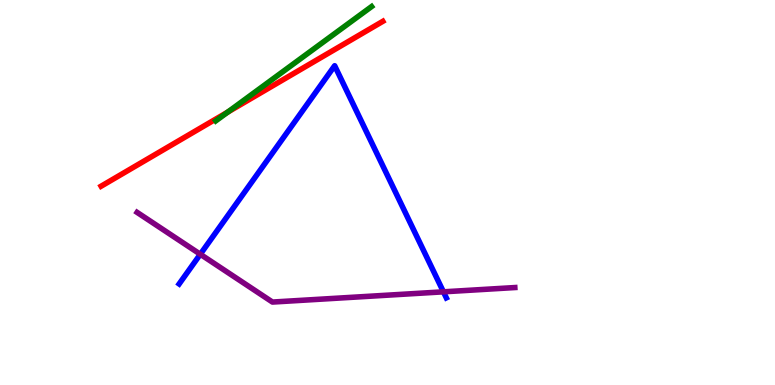[{'lines': ['blue', 'red'], 'intersections': []}, {'lines': ['green', 'red'], 'intersections': [{'x': 2.94, 'y': 7.09}]}, {'lines': ['purple', 'red'], 'intersections': []}, {'lines': ['blue', 'green'], 'intersections': []}, {'lines': ['blue', 'purple'], 'intersections': [{'x': 2.58, 'y': 3.4}, {'x': 5.72, 'y': 2.42}]}, {'lines': ['green', 'purple'], 'intersections': []}]